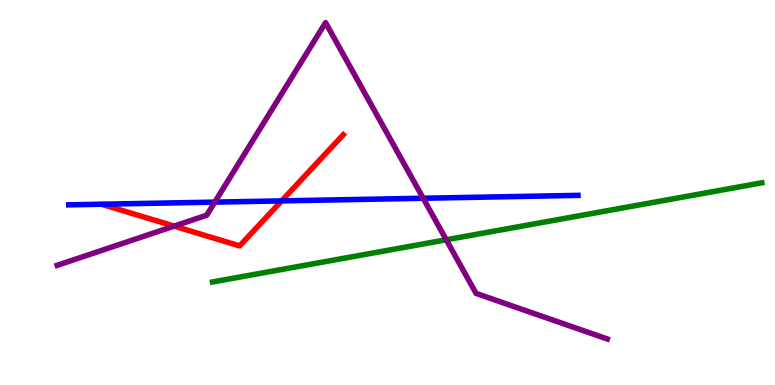[{'lines': ['blue', 'red'], 'intersections': [{'x': 3.63, 'y': 4.78}]}, {'lines': ['green', 'red'], 'intersections': []}, {'lines': ['purple', 'red'], 'intersections': [{'x': 2.25, 'y': 4.13}]}, {'lines': ['blue', 'green'], 'intersections': []}, {'lines': ['blue', 'purple'], 'intersections': [{'x': 2.77, 'y': 4.75}, {'x': 5.46, 'y': 4.85}]}, {'lines': ['green', 'purple'], 'intersections': [{'x': 5.76, 'y': 3.77}]}]